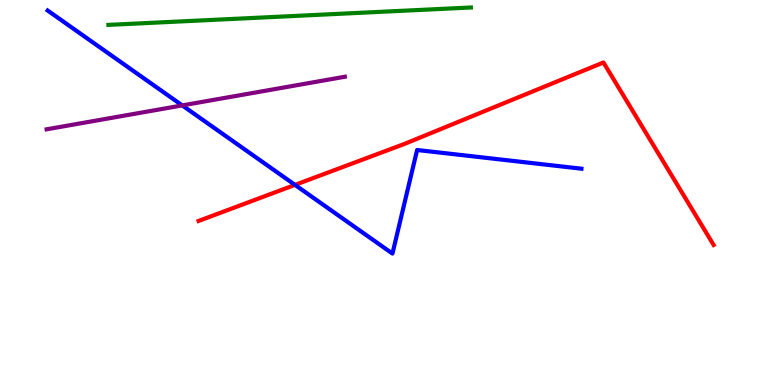[{'lines': ['blue', 'red'], 'intersections': [{'x': 3.81, 'y': 5.2}]}, {'lines': ['green', 'red'], 'intersections': []}, {'lines': ['purple', 'red'], 'intersections': []}, {'lines': ['blue', 'green'], 'intersections': []}, {'lines': ['blue', 'purple'], 'intersections': [{'x': 2.35, 'y': 7.26}]}, {'lines': ['green', 'purple'], 'intersections': []}]